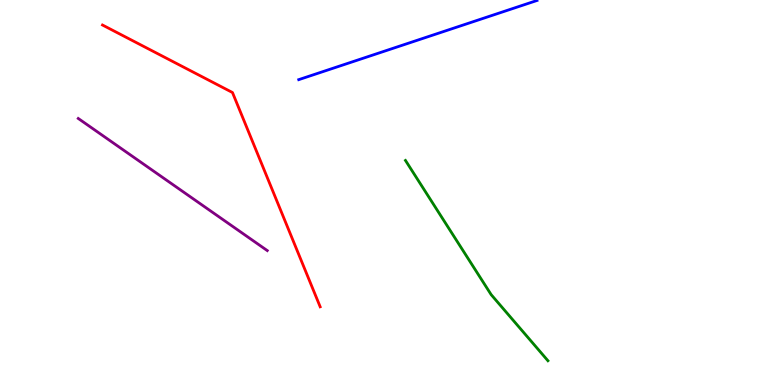[{'lines': ['blue', 'red'], 'intersections': []}, {'lines': ['green', 'red'], 'intersections': []}, {'lines': ['purple', 'red'], 'intersections': []}, {'lines': ['blue', 'green'], 'intersections': []}, {'lines': ['blue', 'purple'], 'intersections': []}, {'lines': ['green', 'purple'], 'intersections': []}]